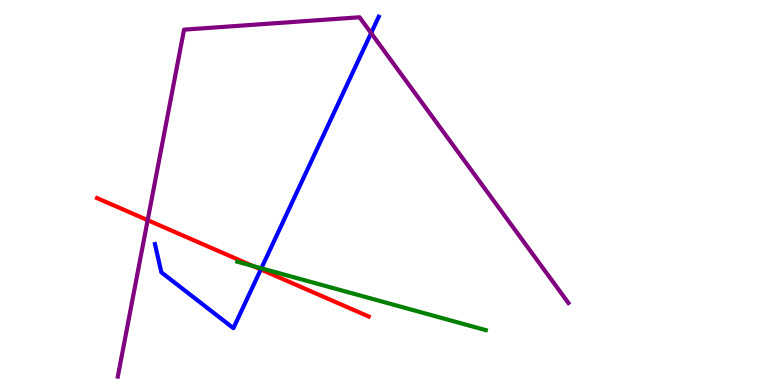[{'lines': ['blue', 'red'], 'intersections': [{'x': 3.37, 'y': 3.0}]}, {'lines': ['green', 'red'], 'intersections': [{'x': 3.26, 'y': 3.09}]}, {'lines': ['purple', 'red'], 'intersections': [{'x': 1.91, 'y': 4.28}]}, {'lines': ['blue', 'green'], 'intersections': [{'x': 3.37, 'y': 3.03}]}, {'lines': ['blue', 'purple'], 'intersections': [{'x': 4.79, 'y': 9.14}]}, {'lines': ['green', 'purple'], 'intersections': []}]